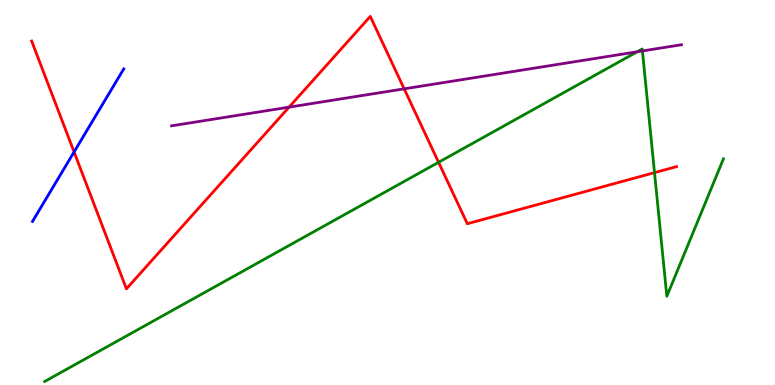[{'lines': ['blue', 'red'], 'intersections': [{'x': 0.956, 'y': 6.05}]}, {'lines': ['green', 'red'], 'intersections': [{'x': 5.66, 'y': 5.78}, {'x': 8.45, 'y': 5.52}]}, {'lines': ['purple', 'red'], 'intersections': [{'x': 3.73, 'y': 7.22}, {'x': 5.22, 'y': 7.69}]}, {'lines': ['blue', 'green'], 'intersections': []}, {'lines': ['blue', 'purple'], 'intersections': []}, {'lines': ['green', 'purple'], 'intersections': [{'x': 8.22, 'y': 8.65}, {'x': 8.29, 'y': 8.68}]}]